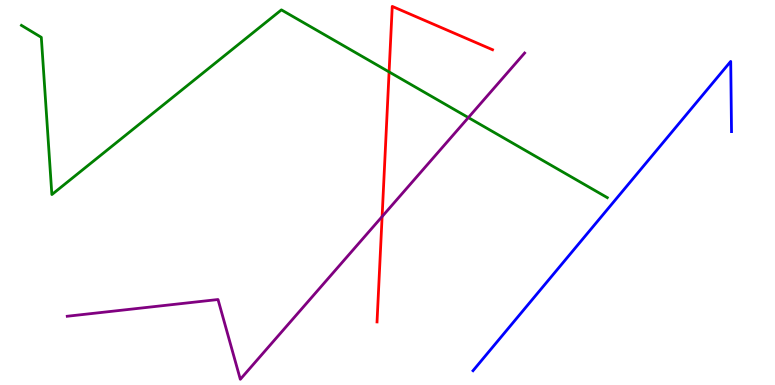[{'lines': ['blue', 'red'], 'intersections': []}, {'lines': ['green', 'red'], 'intersections': [{'x': 5.02, 'y': 8.13}]}, {'lines': ['purple', 'red'], 'intersections': [{'x': 4.93, 'y': 4.37}]}, {'lines': ['blue', 'green'], 'intersections': []}, {'lines': ['blue', 'purple'], 'intersections': []}, {'lines': ['green', 'purple'], 'intersections': [{'x': 6.04, 'y': 6.95}]}]